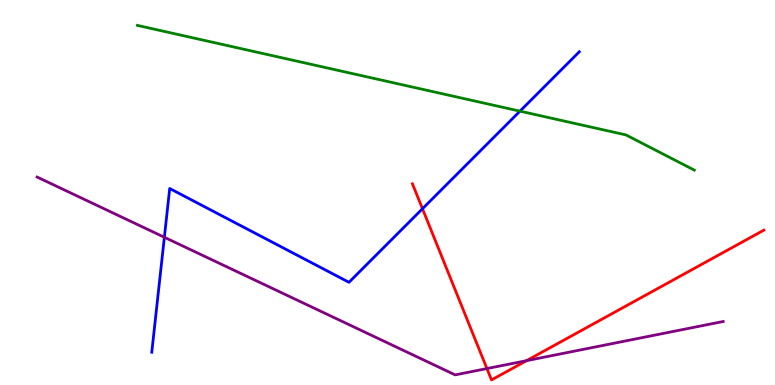[{'lines': ['blue', 'red'], 'intersections': [{'x': 5.45, 'y': 4.58}]}, {'lines': ['green', 'red'], 'intersections': []}, {'lines': ['purple', 'red'], 'intersections': [{'x': 6.28, 'y': 0.427}, {'x': 6.79, 'y': 0.632}]}, {'lines': ['blue', 'green'], 'intersections': [{'x': 6.71, 'y': 7.11}]}, {'lines': ['blue', 'purple'], 'intersections': [{'x': 2.12, 'y': 3.84}]}, {'lines': ['green', 'purple'], 'intersections': []}]